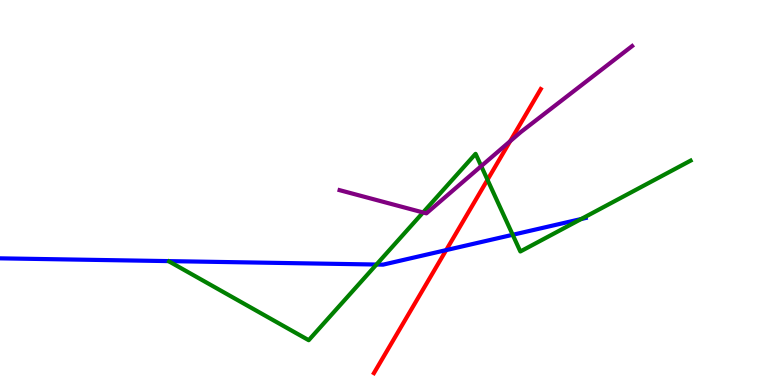[{'lines': ['blue', 'red'], 'intersections': [{'x': 5.76, 'y': 3.5}]}, {'lines': ['green', 'red'], 'intersections': [{'x': 6.29, 'y': 5.33}]}, {'lines': ['purple', 'red'], 'intersections': [{'x': 6.58, 'y': 6.33}]}, {'lines': ['blue', 'green'], 'intersections': [{'x': 4.86, 'y': 3.13}, {'x': 6.62, 'y': 3.9}, {'x': 7.5, 'y': 4.31}]}, {'lines': ['blue', 'purple'], 'intersections': []}, {'lines': ['green', 'purple'], 'intersections': [{'x': 5.46, 'y': 4.48}, {'x': 6.21, 'y': 5.69}]}]